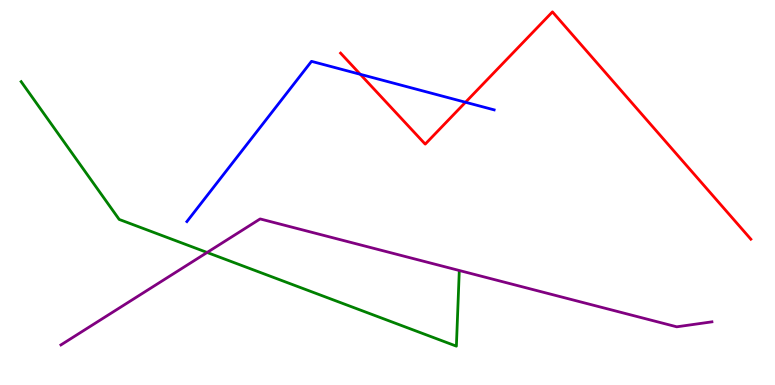[{'lines': ['blue', 'red'], 'intersections': [{'x': 4.65, 'y': 8.07}, {'x': 6.01, 'y': 7.34}]}, {'lines': ['green', 'red'], 'intersections': []}, {'lines': ['purple', 'red'], 'intersections': []}, {'lines': ['blue', 'green'], 'intersections': []}, {'lines': ['blue', 'purple'], 'intersections': []}, {'lines': ['green', 'purple'], 'intersections': [{'x': 2.67, 'y': 3.44}]}]